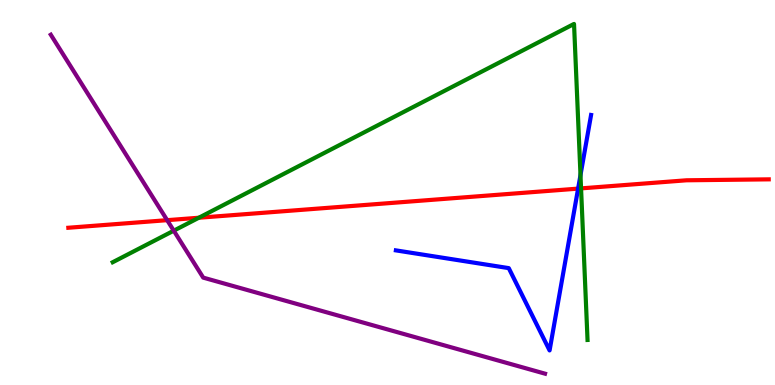[{'lines': ['blue', 'red'], 'intersections': [{'x': 7.46, 'y': 5.1}]}, {'lines': ['green', 'red'], 'intersections': [{'x': 2.57, 'y': 4.34}, {'x': 7.5, 'y': 5.11}]}, {'lines': ['purple', 'red'], 'intersections': [{'x': 2.16, 'y': 4.28}]}, {'lines': ['blue', 'green'], 'intersections': [{'x': 7.49, 'y': 5.45}]}, {'lines': ['blue', 'purple'], 'intersections': []}, {'lines': ['green', 'purple'], 'intersections': [{'x': 2.24, 'y': 4.01}]}]